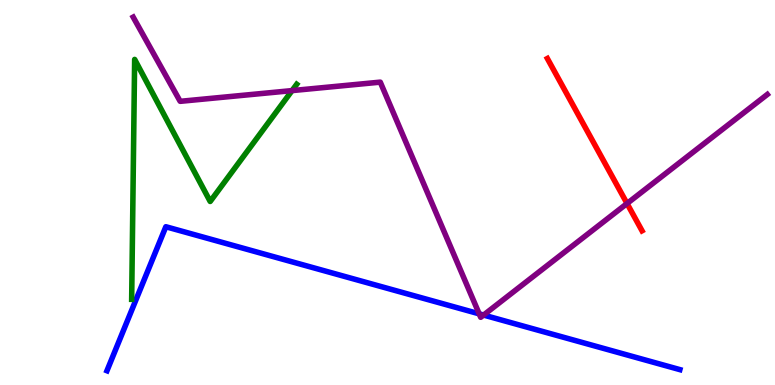[{'lines': ['blue', 'red'], 'intersections': []}, {'lines': ['green', 'red'], 'intersections': []}, {'lines': ['purple', 'red'], 'intersections': [{'x': 8.09, 'y': 4.71}]}, {'lines': ['blue', 'green'], 'intersections': []}, {'lines': ['blue', 'purple'], 'intersections': [{'x': 6.18, 'y': 1.85}, {'x': 6.24, 'y': 1.82}]}, {'lines': ['green', 'purple'], 'intersections': [{'x': 3.77, 'y': 7.65}]}]